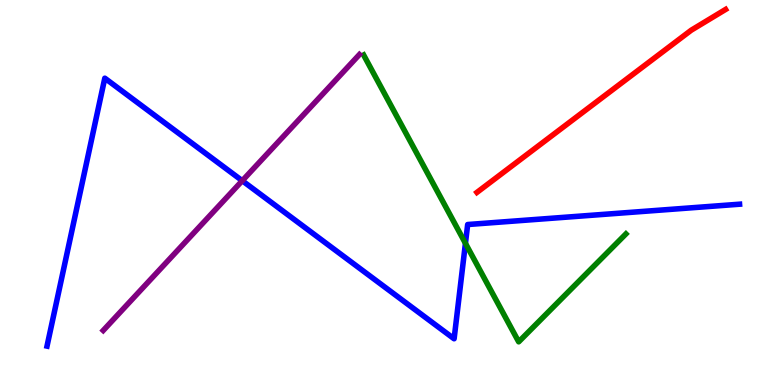[{'lines': ['blue', 'red'], 'intersections': []}, {'lines': ['green', 'red'], 'intersections': []}, {'lines': ['purple', 'red'], 'intersections': []}, {'lines': ['blue', 'green'], 'intersections': [{'x': 6.01, 'y': 3.68}]}, {'lines': ['blue', 'purple'], 'intersections': [{'x': 3.13, 'y': 5.31}]}, {'lines': ['green', 'purple'], 'intersections': []}]